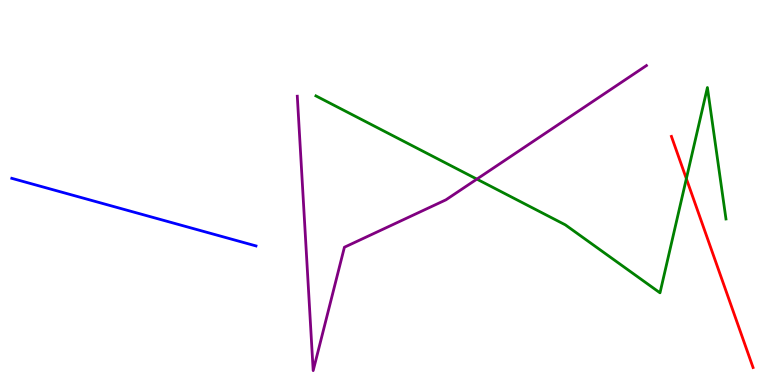[{'lines': ['blue', 'red'], 'intersections': []}, {'lines': ['green', 'red'], 'intersections': [{'x': 8.86, 'y': 5.36}]}, {'lines': ['purple', 'red'], 'intersections': []}, {'lines': ['blue', 'green'], 'intersections': []}, {'lines': ['blue', 'purple'], 'intersections': []}, {'lines': ['green', 'purple'], 'intersections': [{'x': 6.15, 'y': 5.35}]}]